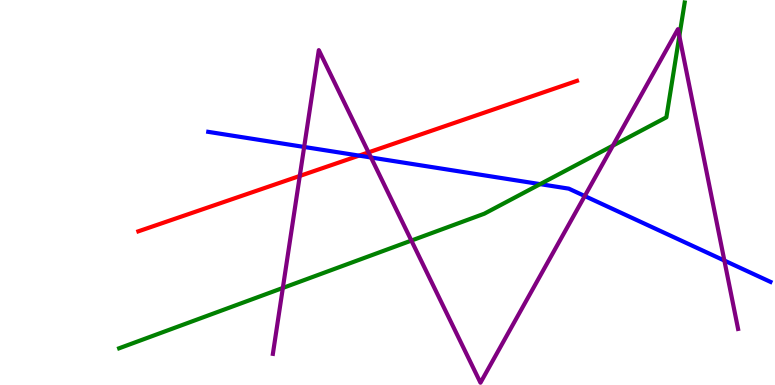[{'lines': ['blue', 'red'], 'intersections': [{'x': 4.63, 'y': 5.96}]}, {'lines': ['green', 'red'], 'intersections': []}, {'lines': ['purple', 'red'], 'intersections': [{'x': 3.87, 'y': 5.43}, {'x': 4.75, 'y': 6.04}]}, {'lines': ['blue', 'green'], 'intersections': [{'x': 6.97, 'y': 5.22}]}, {'lines': ['blue', 'purple'], 'intersections': [{'x': 3.92, 'y': 6.18}, {'x': 4.79, 'y': 5.91}, {'x': 7.55, 'y': 4.91}, {'x': 9.35, 'y': 3.23}]}, {'lines': ['green', 'purple'], 'intersections': [{'x': 3.65, 'y': 2.52}, {'x': 5.31, 'y': 3.75}, {'x': 7.91, 'y': 6.22}, {'x': 8.77, 'y': 9.06}]}]